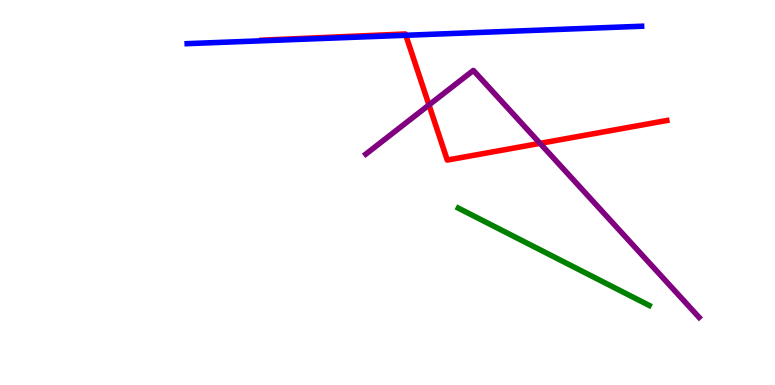[{'lines': ['blue', 'red'], 'intersections': [{'x': 5.24, 'y': 9.08}]}, {'lines': ['green', 'red'], 'intersections': []}, {'lines': ['purple', 'red'], 'intersections': [{'x': 5.54, 'y': 7.27}, {'x': 6.97, 'y': 6.28}]}, {'lines': ['blue', 'green'], 'intersections': []}, {'lines': ['blue', 'purple'], 'intersections': []}, {'lines': ['green', 'purple'], 'intersections': []}]